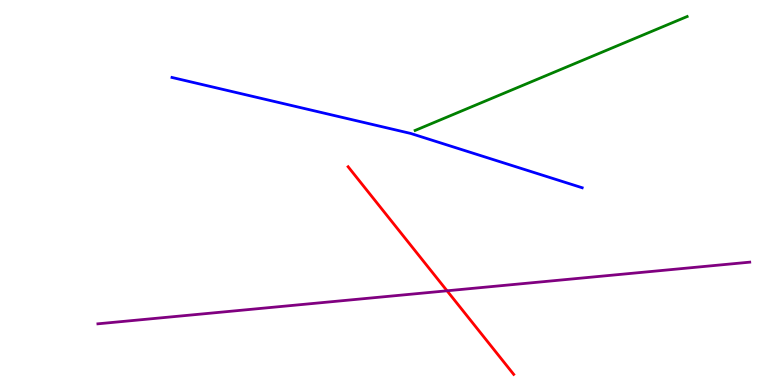[{'lines': ['blue', 'red'], 'intersections': []}, {'lines': ['green', 'red'], 'intersections': []}, {'lines': ['purple', 'red'], 'intersections': [{'x': 5.77, 'y': 2.45}]}, {'lines': ['blue', 'green'], 'intersections': []}, {'lines': ['blue', 'purple'], 'intersections': []}, {'lines': ['green', 'purple'], 'intersections': []}]